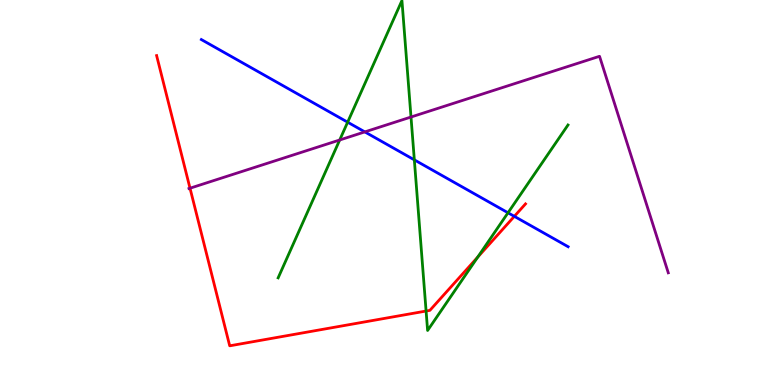[{'lines': ['blue', 'red'], 'intersections': [{'x': 6.64, 'y': 4.38}]}, {'lines': ['green', 'red'], 'intersections': [{'x': 5.5, 'y': 1.92}, {'x': 6.16, 'y': 3.32}]}, {'lines': ['purple', 'red'], 'intersections': [{'x': 2.45, 'y': 5.11}]}, {'lines': ['blue', 'green'], 'intersections': [{'x': 4.49, 'y': 6.83}, {'x': 5.35, 'y': 5.85}, {'x': 6.56, 'y': 4.47}]}, {'lines': ['blue', 'purple'], 'intersections': [{'x': 4.71, 'y': 6.57}]}, {'lines': ['green', 'purple'], 'intersections': [{'x': 4.38, 'y': 6.36}, {'x': 5.3, 'y': 6.96}]}]